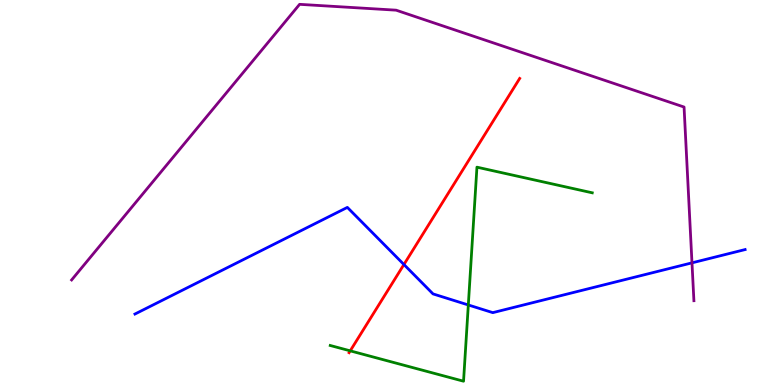[{'lines': ['blue', 'red'], 'intersections': [{'x': 5.21, 'y': 3.13}]}, {'lines': ['green', 'red'], 'intersections': [{'x': 4.52, 'y': 0.887}]}, {'lines': ['purple', 'red'], 'intersections': []}, {'lines': ['blue', 'green'], 'intersections': [{'x': 6.04, 'y': 2.08}]}, {'lines': ['blue', 'purple'], 'intersections': [{'x': 8.93, 'y': 3.17}]}, {'lines': ['green', 'purple'], 'intersections': []}]